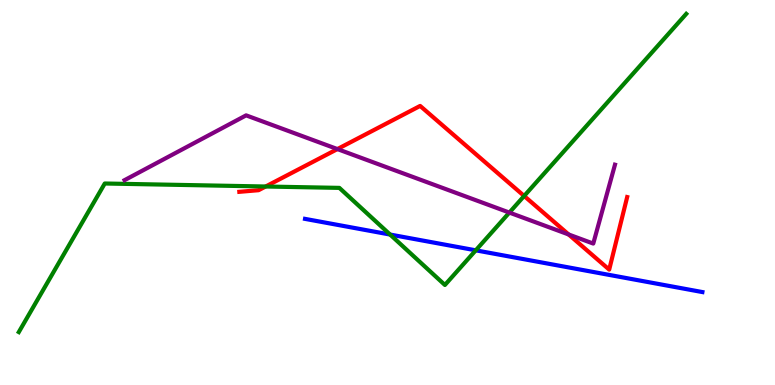[{'lines': ['blue', 'red'], 'intersections': []}, {'lines': ['green', 'red'], 'intersections': [{'x': 3.43, 'y': 5.16}, {'x': 6.76, 'y': 4.91}]}, {'lines': ['purple', 'red'], 'intersections': [{'x': 4.35, 'y': 6.13}, {'x': 7.34, 'y': 3.91}]}, {'lines': ['blue', 'green'], 'intersections': [{'x': 5.03, 'y': 3.91}, {'x': 6.14, 'y': 3.5}]}, {'lines': ['blue', 'purple'], 'intersections': []}, {'lines': ['green', 'purple'], 'intersections': [{'x': 6.57, 'y': 4.48}]}]